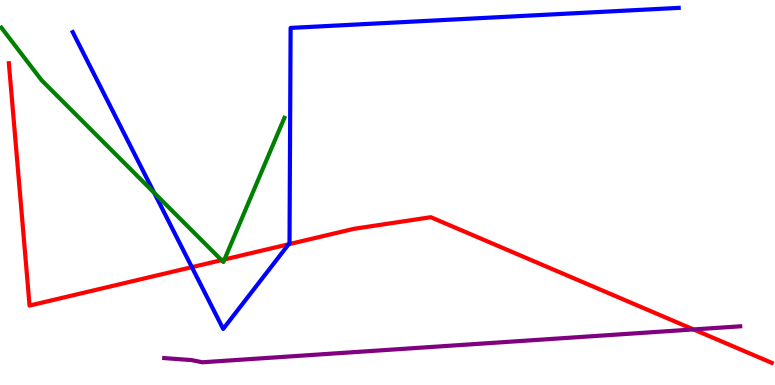[{'lines': ['blue', 'red'], 'intersections': [{'x': 2.48, 'y': 3.06}, {'x': 3.72, 'y': 3.66}]}, {'lines': ['green', 'red'], 'intersections': [{'x': 2.86, 'y': 3.24}, {'x': 2.9, 'y': 3.26}]}, {'lines': ['purple', 'red'], 'intersections': [{'x': 8.95, 'y': 1.44}]}, {'lines': ['blue', 'green'], 'intersections': [{'x': 1.99, 'y': 4.99}]}, {'lines': ['blue', 'purple'], 'intersections': []}, {'lines': ['green', 'purple'], 'intersections': []}]